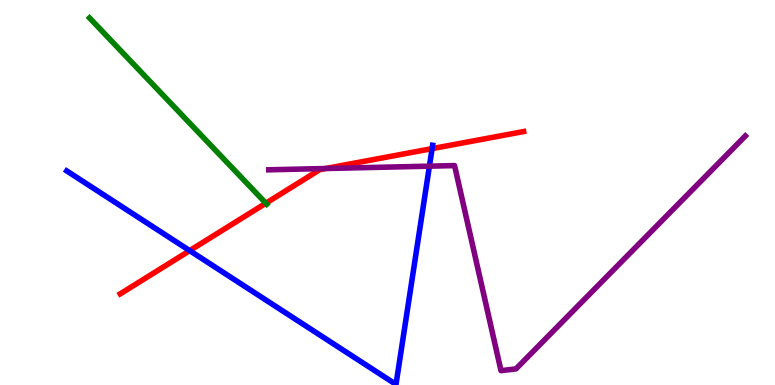[{'lines': ['blue', 'red'], 'intersections': [{'x': 2.45, 'y': 3.49}, {'x': 5.58, 'y': 6.14}]}, {'lines': ['green', 'red'], 'intersections': [{'x': 3.43, 'y': 4.72}]}, {'lines': ['purple', 'red'], 'intersections': [{'x': 4.2, 'y': 5.62}]}, {'lines': ['blue', 'green'], 'intersections': []}, {'lines': ['blue', 'purple'], 'intersections': [{'x': 5.54, 'y': 5.68}]}, {'lines': ['green', 'purple'], 'intersections': []}]